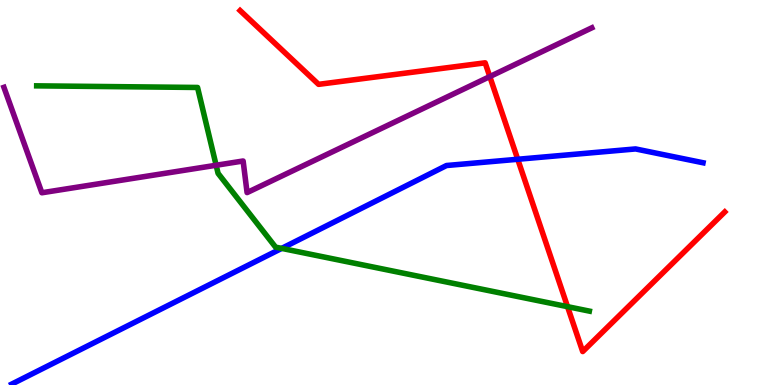[{'lines': ['blue', 'red'], 'intersections': [{'x': 6.68, 'y': 5.86}]}, {'lines': ['green', 'red'], 'intersections': [{'x': 7.32, 'y': 2.03}]}, {'lines': ['purple', 'red'], 'intersections': [{'x': 6.32, 'y': 8.01}]}, {'lines': ['blue', 'green'], 'intersections': [{'x': 3.63, 'y': 3.55}]}, {'lines': ['blue', 'purple'], 'intersections': []}, {'lines': ['green', 'purple'], 'intersections': [{'x': 2.79, 'y': 5.71}]}]